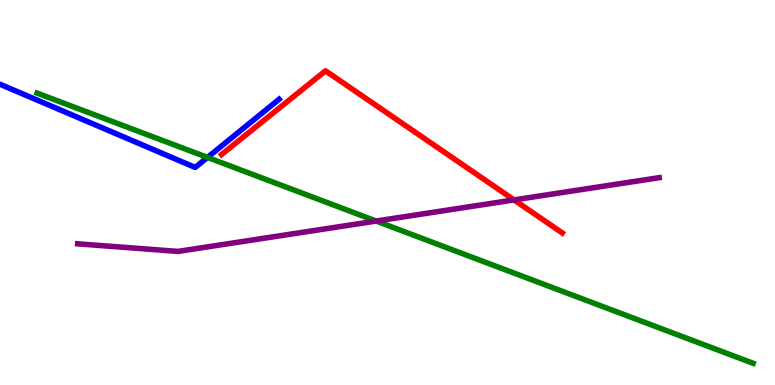[{'lines': ['blue', 'red'], 'intersections': []}, {'lines': ['green', 'red'], 'intersections': []}, {'lines': ['purple', 'red'], 'intersections': [{'x': 6.63, 'y': 4.81}]}, {'lines': ['blue', 'green'], 'intersections': [{'x': 2.68, 'y': 5.91}]}, {'lines': ['blue', 'purple'], 'intersections': []}, {'lines': ['green', 'purple'], 'intersections': [{'x': 4.85, 'y': 4.26}]}]